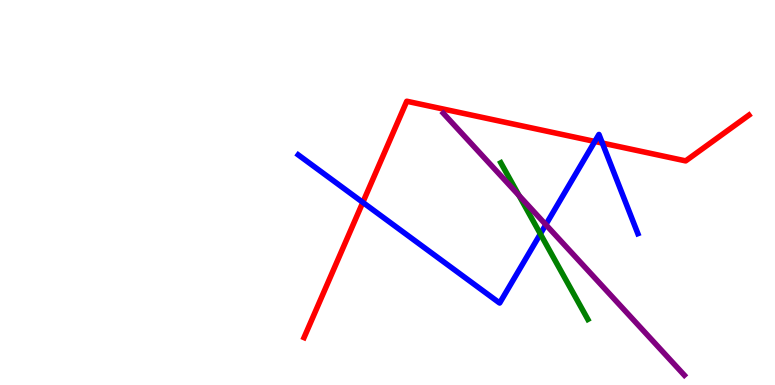[{'lines': ['blue', 'red'], 'intersections': [{'x': 4.68, 'y': 4.74}, {'x': 7.68, 'y': 6.33}, {'x': 7.77, 'y': 6.28}]}, {'lines': ['green', 'red'], 'intersections': []}, {'lines': ['purple', 'red'], 'intersections': []}, {'lines': ['blue', 'green'], 'intersections': [{'x': 6.97, 'y': 3.92}]}, {'lines': ['blue', 'purple'], 'intersections': [{'x': 7.04, 'y': 4.16}]}, {'lines': ['green', 'purple'], 'intersections': [{'x': 6.7, 'y': 4.92}]}]